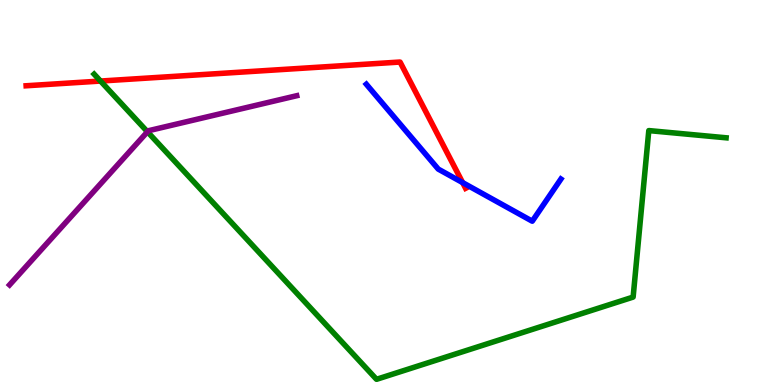[{'lines': ['blue', 'red'], 'intersections': [{'x': 5.97, 'y': 5.26}]}, {'lines': ['green', 'red'], 'intersections': [{'x': 1.3, 'y': 7.89}]}, {'lines': ['purple', 'red'], 'intersections': []}, {'lines': ['blue', 'green'], 'intersections': []}, {'lines': ['blue', 'purple'], 'intersections': []}, {'lines': ['green', 'purple'], 'intersections': [{'x': 1.9, 'y': 6.58}]}]